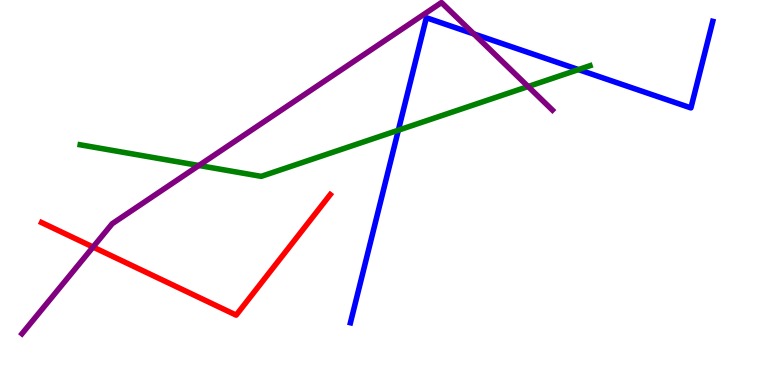[{'lines': ['blue', 'red'], 'intersections': []}, {'lines': ['green', 'red'], 'intersections': []}, {'lines': ['purple', 'red'], 'intersections': [{'x': 1.2, 'y': 3.58}]}, {'lines': ['blue', 'green'], 'intersections': [{'x': 5.14, 'y': 6.62}, {'x': 7.46, 'y': 8.19}]}, {'lines': ['blue', 'purple'], 'intersections': [{'x': 6.11, 'y': 9.12}]}, {'lines': ['green', 'purple'], 'intersections': [{'x': 2.57, 'y': 5.7}, {'x': 6.81, 'y': 7.75}]}]